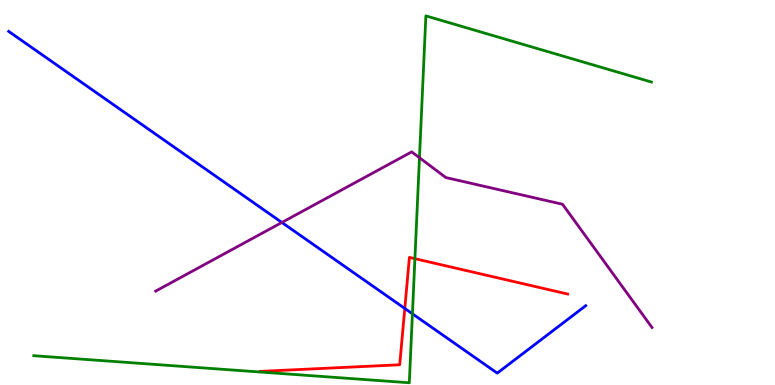[{'lines': ['blue', 'red'], 'intersections': [{'x': 5.22, 'y': 1.99}]}, {'lines': ['green', 'red'], 'intersections': [{'x': 5.35, 'y': 3.28}]}, {'lines': ['purple', 'red'], 'intersections': []}, {'lines': ['blue', 'green'], 'intersections': [{'x': 5.32, 'y': 1.85}]}, {'lines': ['blue', 'purple'], 'intersections': [{'x': 3.64, 'y': 4.22}]}, {'lines': ['green', 'purple'], 'intersections': [{'x': 5.41, 'y': 5.9}]}]